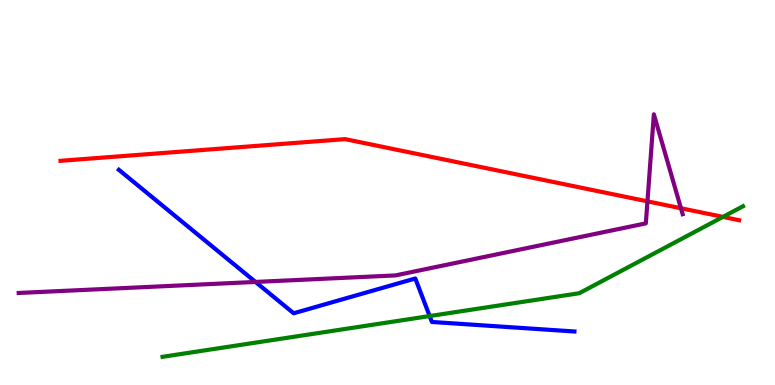[{'lines': ['blue', 'red'], 'intersections': []}, {'lines': ['green', 'red'], 'intersections': [{'x': 9.33, 'y': 4.37}]}, {'lines': ['purple', 'red'], 'intersections': [{'x': 8.35, 'y': 4.77}, {'x': 8.79, 'y': 4.59}]}, {'lines': ['blue', 'green'], 'intersections': [{'x': 5.54, 'y': 1.79}]}, {'lines': ['blue', 'purple'], 'intersections': [{'x': 3.3, 'y': 2.68}]}, {'lines': ['green', 'purple'], 'intersections': []}]